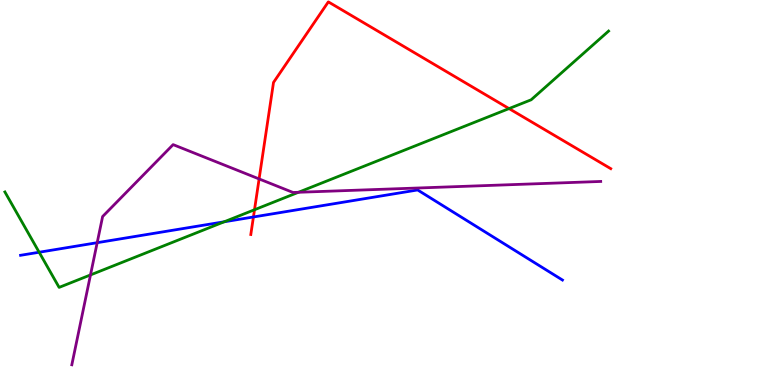[{'lines': ['blue', 'red'], 'intersections': [{'x': 3.27, 'y': 4.36}]}, {'lines': ['green', 'red'], 'intersections': [{'x': 3.28, 'y': 4.55}, {'x': 6.57, 'y': 7.18}]}, {'lines': ['purple', 'red'], 'intersections': [{'x': 3.34, 'y': 5.35}]}, {'lines': ['blue', 'green'], 'intersections': [{'x': 0.505, 'y': 3.45}, {'x': 2.89, 'y': 4.24}]}, {'lines': ['blue', 'purple'], 'intersections': [{'x': 1.25, 'y': 3.7}]}, {'lines': ['green', 'purple'], 'intersections': [{'x': 1.17, 'y': 2.86}, {'x': 3.85, 'y': 5.01}]}]